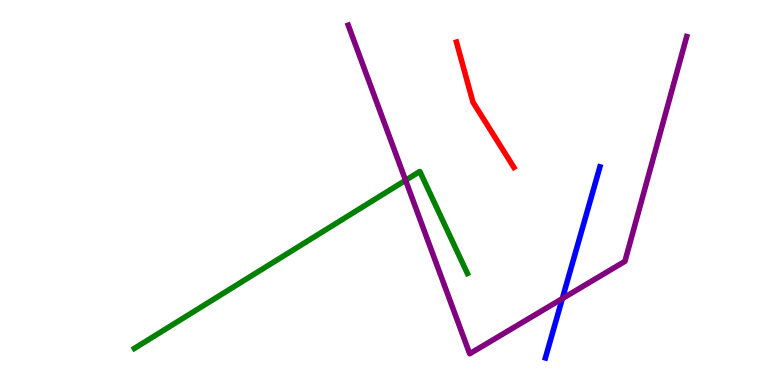[{'lines': ['blue', 'red'], 'intersections': []}, {'lines': ['green', 'red'], 'intersections': []}, {'lines': ['purple', 'red'], 'intersections': []}, {'lines': ['blue', 'green'], 'intersections': []}, {'lines': ['blue', 'purple'], 'intersections': [{'x': 7.26, 'y': 2.24}]}, {'lines': ['green', 'purple'], 'intersections': [{'x': 5.23, 'y': 5.32}]}]